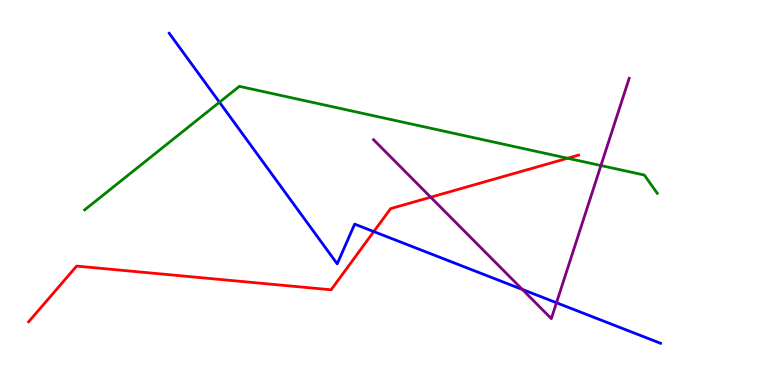[{'lines': ['blue', 'red'], 'intersections': [{'x': 4.82, 'y': 3.98}]}, {'lines': ['green', 'red'], 'intersections': [{'x': 7.32, 'y': 5.89}]}, {'lines': ['purple', 'red'], 'intersections': [{'x': 5.56, 'y': 4.88}]}, {'lines': ['blue', 'green'], 'intersections': [{'x': 2.83, 'y': 7.34}]}, {'lines': ['blue', 'purple'], 'intersections': [{'x': 6.74, 'y': 2.48}, {'x': 7.18, 'y': 2.14}]}, {'lines': ['green', 'purple'], 'intersections': [{'x': 7.75, 'y': 5.7}]}]